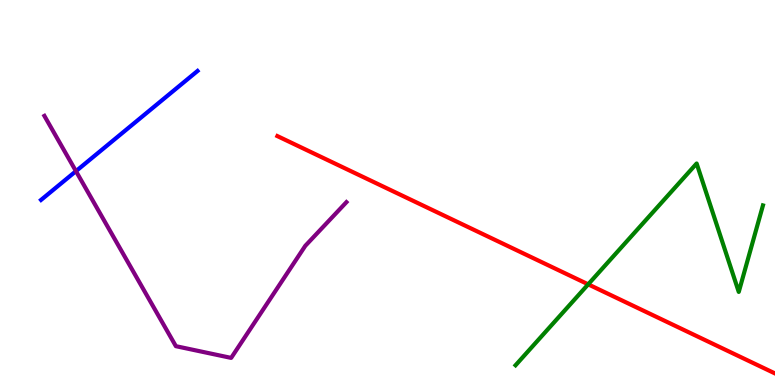[{'lines': ['blue', 'red'], 'intersections': []}, {'lines': ['green', 'red'], 'intersections': [{'x': 7.59, 'y': 2.61}]}, {'lines': ['purple', 'red'], 'intersections': []}, {'lines': ['blue', 'green'], 'intersections': []}, {'lines': ['blue', 'purple'], 'intersections': [{'x': 0.98, 'y': 5.55}]}, {'lines': ['green', 'purple'], 'intersections': []}]